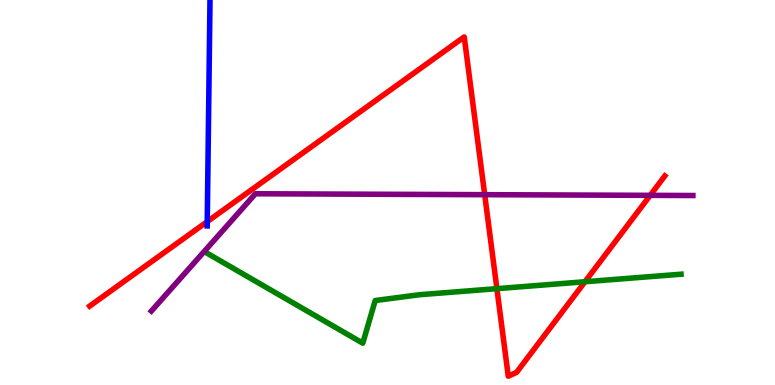[{'lines': ['blue', 'red'], 'intersections': [{'x': 2.67, 'y': 4.24}]}, {'lines': ['green', 'red'], 'intersections': [{'x': 6.41, 'y': 2.5}, {'x': 7.55, 'y': 2.68}]}, {'lines': ['purple', 'red'], 'intersections': [{'x': 6.25, 'y': 4.94}, {'x': 8.39, 'y': 4.93}]}, {'lines': ['blue', 'green'], 'intersections': []}, {'lines': ['blue', 'purple'], 'intersections': []}, {'lines': ['green', 'purple'], 'intersections': []}]